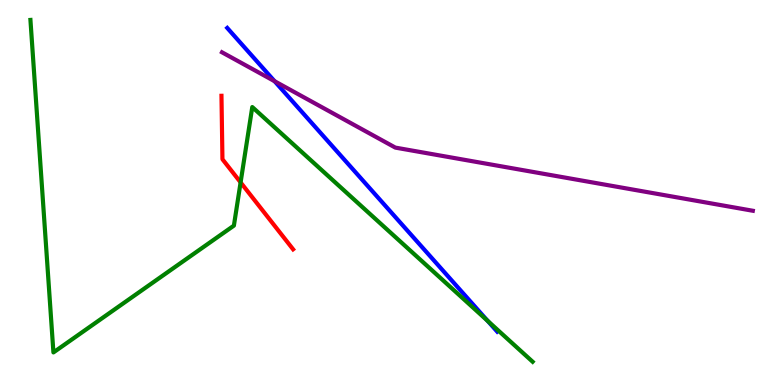[{'lines': ['blue', 'red'], 'intersections': []}, {'lines': ['green', 'red'], 'intersections': [{'x': 3.1, 'y': 5.26}]}, {'lines': ['purple', 'red'], 'intersections': []}, {'lines': ['blue', 'green'], 'intersections': [{'x': 6.29, 'y': 1.67}]}, {'lines': ['blue', 'purple'], 'intersections': [{'x': 3.54, 'y': 7.89}]}, {'lines': ['green', 'purple'], 'intersections': []}]